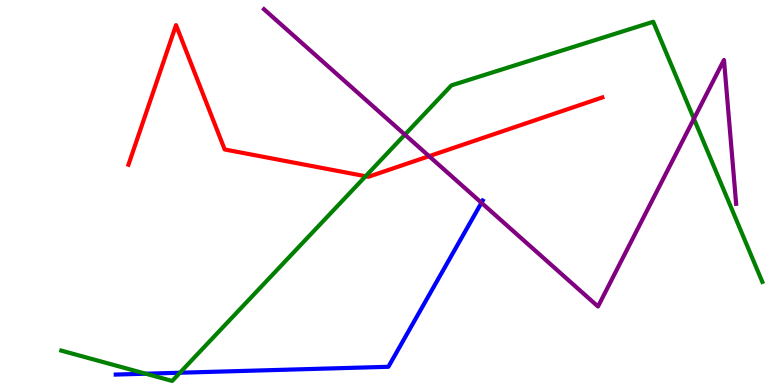[{'lines': ['blue', 'red'], 'intersections': []}, {'lines': ['green', 'red'], 'intersections': [{'x': 4.72, 'y': 5.42}]}, {'lines': ['purple', 'red'], 'intersections': [{'x': 5.54, 'y': 5.94}]}, {'lines': ['blue', 'green'], 'intersections': [{'x': 1.88, 'y': 0.293}, {'x': 2.32, 'y': 0.319}]}, {'lines': ['blue', 'purple'], 'intersections': [{'x': 6.21, 'y': 4.73}]}, {'lines': ['green', 'purple'], 'intersections': [{'x': 5.22, 'y': 6.5}, {'x': 8.95, 'y': 6.91}]}]